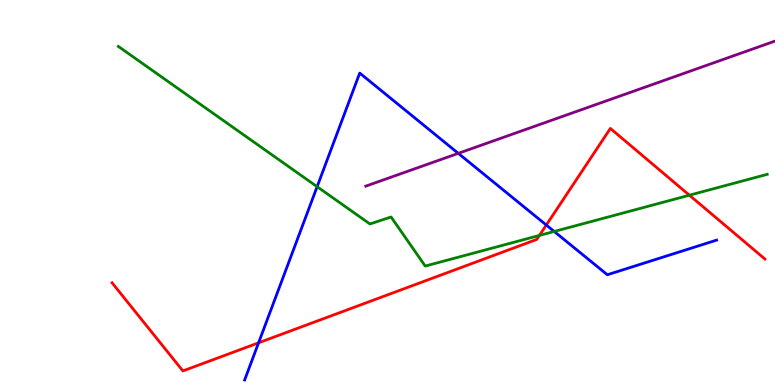[{'lines': ['blue', 'red'], 'intersections': [{'x': 3.34, 'y': 1.1}, {'x': 7.05, 'y': 4.15}]}, {'lines': ['green', 'red'], 'intersections': [{'x': 6.96, 'y': 3.88}, {'x': 8.9, 'y': 4.93}]}, {'lines': ['purple', 'red'], 'intersections': []}, {'lines': ['blue', 'green'], 'intersections': [{'x': 4.09, 'y': 5.15}, {'x': 7.15, 'y': 3.99}]}, {'lines': ['blue', 'purple'], 'intersections': [{'x': 5.91, 'y': 6.02}]}, {'lines': ['green', 'purple'], 'intersections': []}]